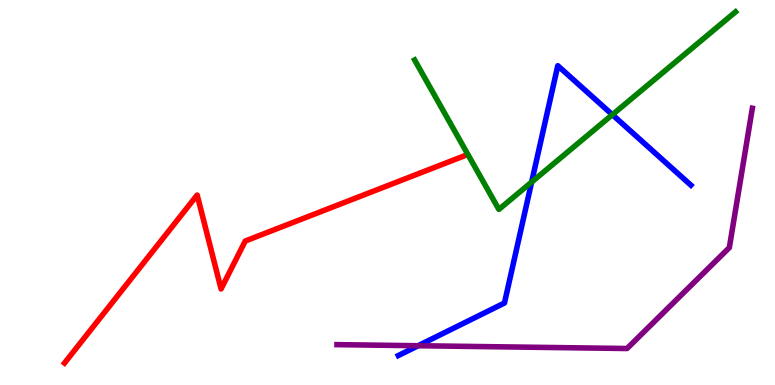[{'lines': ['blue', 'red'], 'intersections': []}, {'lines': ['green', 'red'], 'intersections': []}, {'lines': ['purple', 'red'], 'intersections': []}, {'lines': ['blue', 'green'], 'intersections': [{'x': 6.86, 'y': 5.27}, {'x': 7.9, 'y': 7.02}]}, {'lines': ['blue', 'purple'], 'intersections': [{'x': 5.4, 'y': 1.02}]}, {'lines': ['green', 'purple'], 'intersections': []}]